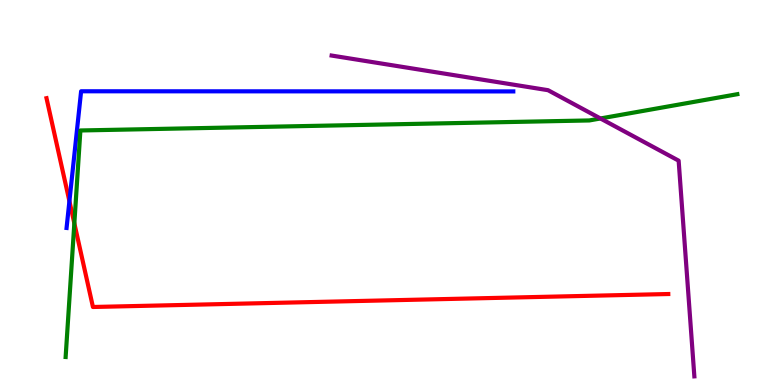[{'lines': ['blue', 'red'], 'intersections': [{'x': 0.896, 'y': 4.77}]}, {'lines': ['green', 'red'], 'intersections': [{'x': 0.959, 'y': 4.2}]}, {'lines': ['purple', 'red'], 'intersections': []}, {'lines': ['blue', 'green'], 'intersections': []}, {'lines': ['blue', 'purple'], 'intersections': []}, {'lines': ['green', 'purple'], 'intersections': [{'x': 7.75, 'y': 6.92}]}]